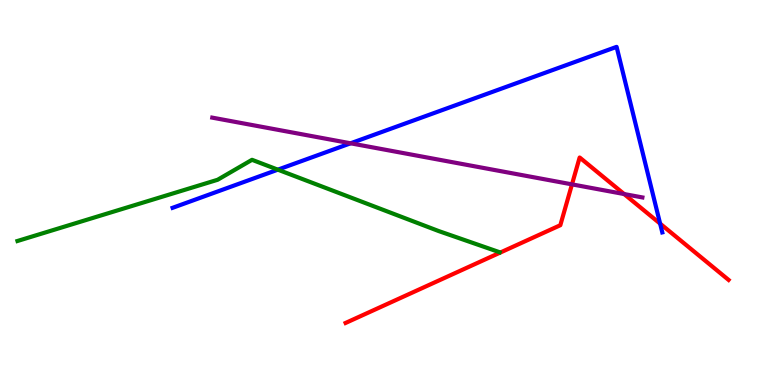[{'lines': ['blue', 'red'], 'intersections': [{'x': 8.52, 'y': 4.19}]}, {'lines': ['green', 'red'], 'intersections': []}, {'lines': ['purple', 'red'], 'intersections': [{'x': 7.38, 'y': 5.21}, {'x': 8.05, 'y': 4.96}]}, {'lines': ['blue', 'green'], 'intersections': [{'x': 3.59, 'y': 5.59}]}, {'lines': ['blue', 'purple'], 'intersections': [{'x': 4.52, 'y': 6.28}]}, {'lines': ['green', 'purple'], 'intersections': []}]